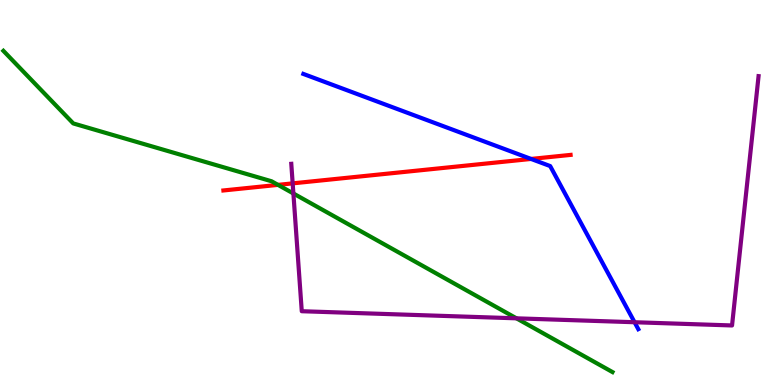[{'lines': ['blue', 'red'], 'intersections': [{'x': 6.85, 'y': 5.87}]}, {'lines': ['green', 'red'], 'intersections': [{'x': 3.59, 'y': 5.2}]}, {'lines': ['purple', 'red'], 'intersections': [{'x': 3.78, 'y': 5.24}]}, {'lines': ['blue', 'green'], 'intersections': []}, {'lines': ['blue', 'purple'], 'intersections': [{'x': 8.19, 'y': 1.63}]}, {'lines': ['green', 'purple'], 'intersections': [{'x': 3.79, 'y': 4.97}, {'x': 6.66, 'y': 1.73}]}]